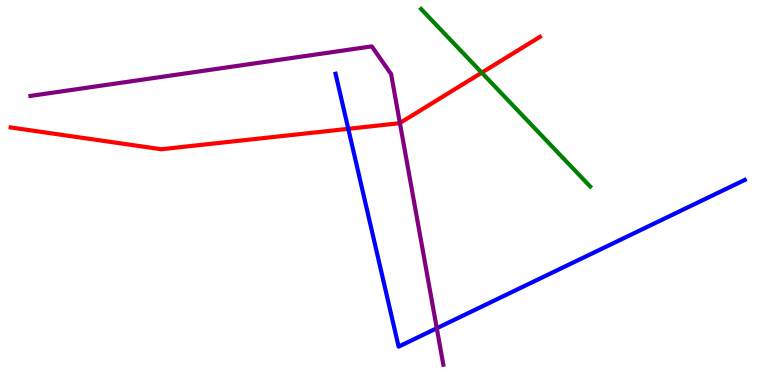[{'lines': ['blue', 'red'], 'intersections': [{'x': 4.49, 'y': 6.65}]}, {'lines': ['green', 'red'], 'intersections': [{'x': 6.22, 'y': 8.11}]}, {'lines': ['purple', 'red'], 'intersections': [{'x': 5.16, 'y': 6.8}]}, {'lines': ['blue', 'green'], 'intersections': []}, {'lines': ['blue', 'purple'], 'intersections': [{'x': 5.64, 'y': 1.47}]}, {'lines': ['green', 'purple'], 'intersections': []}]